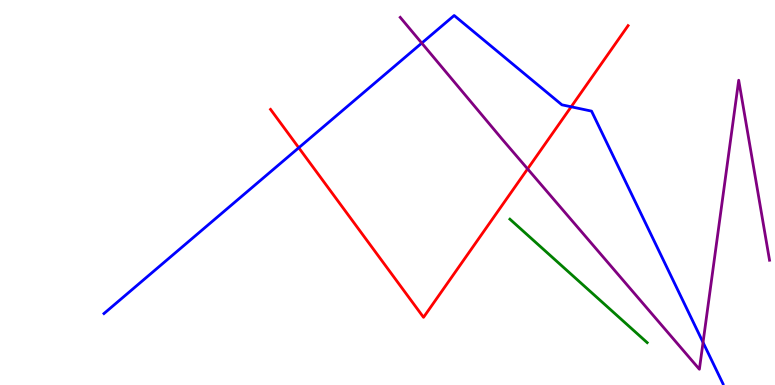[{'lines': ['blue', 'red'], 'intersections': [{'x': 3.86, 'y': 6.16}, {'x': 7.37, 'y': 7.23}]}, {'lines': ['green', 'red'], 'intersections': []}, {'lines': ['purple', 'red'], 'intersections': [{'x': 6.81, 'y': 5.61}]}, {'lines': ['blue', 'green'], 'intersections': []}, {'lines': ['blue', 'purple'], 'intersections': [{'x': 5.44, 'y': 8.88}, {'x': 9.07, 'y': 1.11}]}, {'lines': ['green', 'purple'], 'intersections': []}]